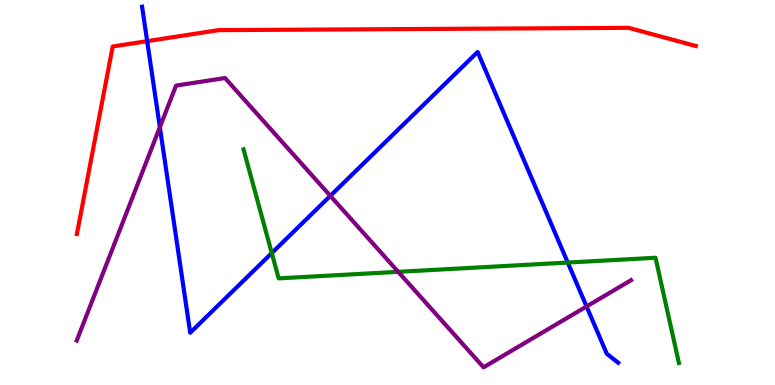[{'lines': ['blue', 'red'], 'intersections': [{'x': 1.9, 'y': 8.93}]}, {'lines': ['green', 'red'], 'intersections': []}, {'lines': ['purple', 'red'], 'intersections': []}, {'lines': ['blue', 'green'], 'intersections': [{'x': 3.51, 'y': 3.43}, {'x': 7.33, 'y': 3.18}]}, {'lines': ['blue', 'purple'], 'intersections': [{'x': 2.06, 'y': 6.7}, {'x': 4.26, 'y': 4.91}, {'x': 7.57, 'y': 2.04}]}, {'lines': ['green', 'purple'], 'intersections': [{'x': 5.14, 'y': 2.94}]}]